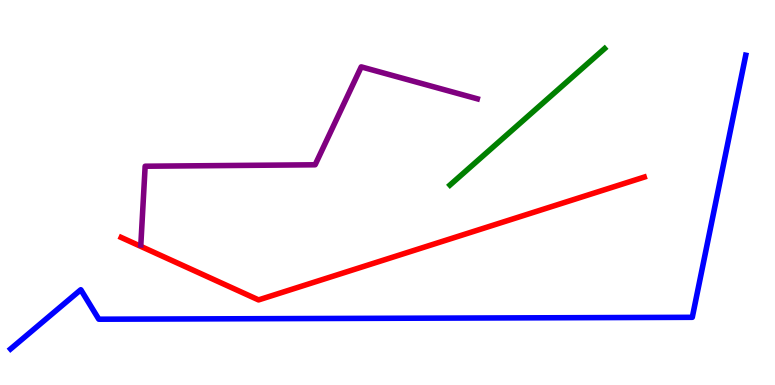[{'lines': ['blue', 'red'], 'intersections': []}, {'lines': ['green', 'red'], 'intersections': []}, {'lines': ['purple', 'red'], 'intersections': []}, {'lines': ['blue', 'green'], 'intersections': []}, {'lines': ['blue', 'purple'], 'intersections': []}, {'lines': ['green', 'purple'], 'intersections': []}]